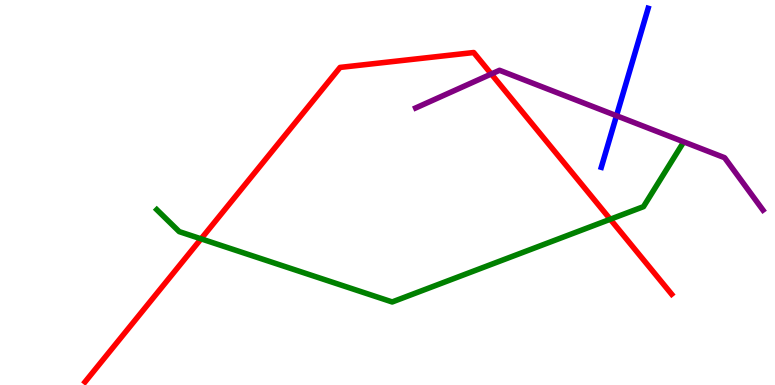[{'lines': ['blue', 'red'], 'intersections': []}, {'lines': ['green', 'red'], 'intersections': [{'x': 2.59, 'y': 3.8}, {'x': 7.87, 'y': 4.31}]}, {'lines': ['purple', 'red'], 'intersections': [{'x': 6.34, 'y': 8.08}]}, {'lines': ['blue', 'green'], 'intersections': []}, {'lines': ['blue', 'purple'], 'intersections': [{'x': 7.95, 'y': 6.99}]}, {'lines': ['green', 'purple'], 'intersections': []}]